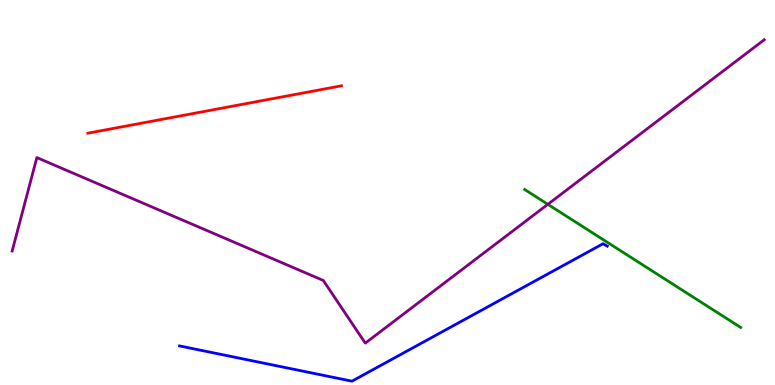[{'lines': ['blue', 'red'], 'intersections': []}, {'lines': ['green', 'red'], 'intersections': []}, {'lines': ['purple', 'red'], 'intersections': []}, {'lines': ['blue', 'green'], 'intersections': []}, {'lines': ['blue', 'purple'], 'intersections': []}, {'lines': ['green', 'purple'], 'intersections': [{'x': 7.07, 'y': 4.69}]}]